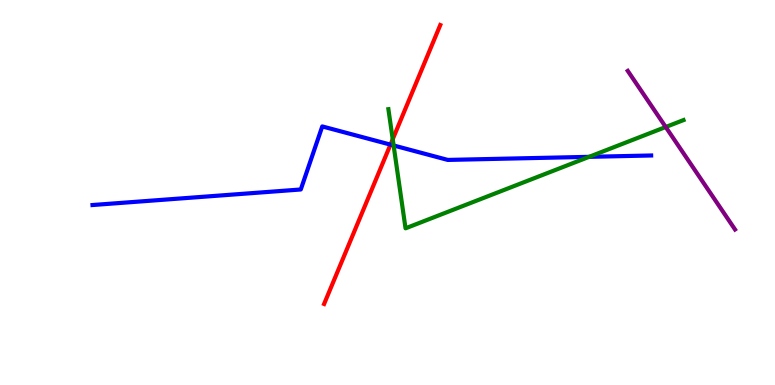[{'lines': ['blue', 'red'], 'intersections': [{'x': 5.04, 'y': 6.24}]}, {'lines': ['green', 'red'], 'intersections': [{'x': 5.07, 'y': 6.38}]}, {'lines': ['purple', 'red'], 'intersections': []}, {'lines': ['blue', 'green'], 'intersections': [{'x': 5.08, 'y': 6.22}, {'x': 7.6, 'y': 5.93}]}, {'lines': ['blue', 'purple'], 'intersections': []}, {'lines': ['green', 'purple'], 'intersections': [{'x': 8.59, 'y': 6.7}]}]